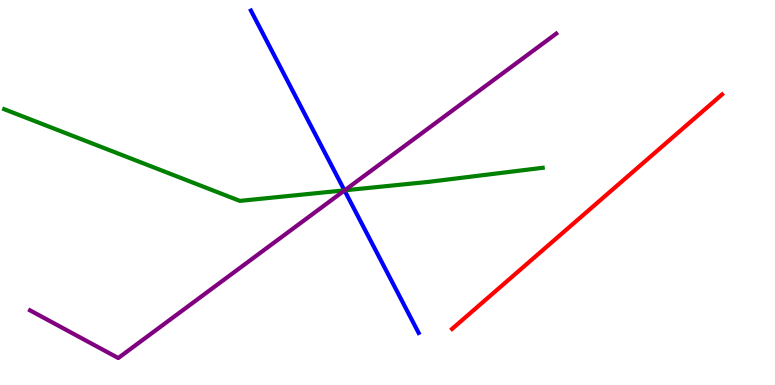[{'lines': ['blue', 'red'], 'intersections': []}, {'lines': ['green', 'red'], 'intersections': []}, {'lines': ['purple', 'red'], 'intersections': []}, {'lines': ['blue', 'green'], 'intersections': [{'x': 4.44, 'y': 5.06}]}, {'lines': ['blue', 'purple'], 'intersections': [{'x': 4.45, 'y': 5.05}]}, {'lines': ['green', 'purple'], 'intersections': [{'x': 4.45, 'y': 5.06}]}]